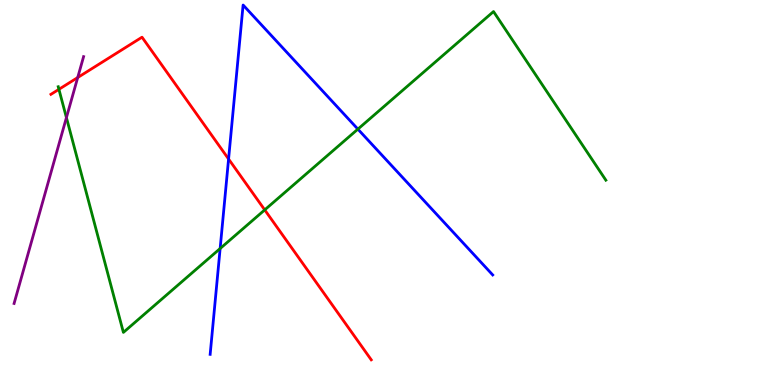[{'lines': ['blue', 'red'], 'intersections': [{'x': 2.95, 'y': 5.87}]}, {'lines': ['green', 'red'], 'intersections': [{'x': 0.76, 'y': 7.68}, {'x': 3.42, 'y': 4.55}]}, {'lines': ['purple', 'red'], 'intersections': [{'x': 1.0, 'y': 7.99}]}, {'lines': ['blue', 'green'], 'intersections': [{'x': 2.84, 'y': 3.54}, {'x': 4.62, 'y': 6.65}]}, {'lines': ['blue', 'purple'], 'intersections': []}, {'lines': ['green', 'purple'], 'intersections': [{'x': 0.857, 'y': 6.95}]}]